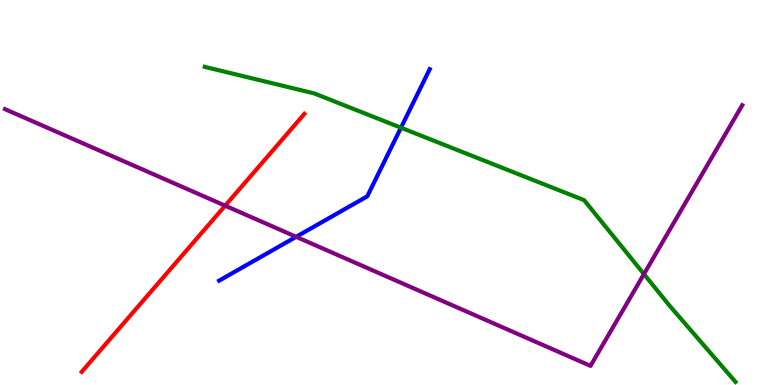[{'lines': ['blue', 'red'], 'intersections': []}, {'lines': ['green', 'red'], 'intersections': []}, {'lines': ['purple', 'red'], 'intersections': [{'x': 2.91, 'y': 4.66}]}, {'lines': ['blue', 'green'], 'intersections': [{'x': 5.17, 'y': 6.68}]}, {'lines': ['blue', 'purple'], 'intersections': [{'x': 3.82, 'y': 3.85}]}, {'lines': ['green', 'purple'], 'intersections': [{'x': 8.31, 'y': 2.88}]}]